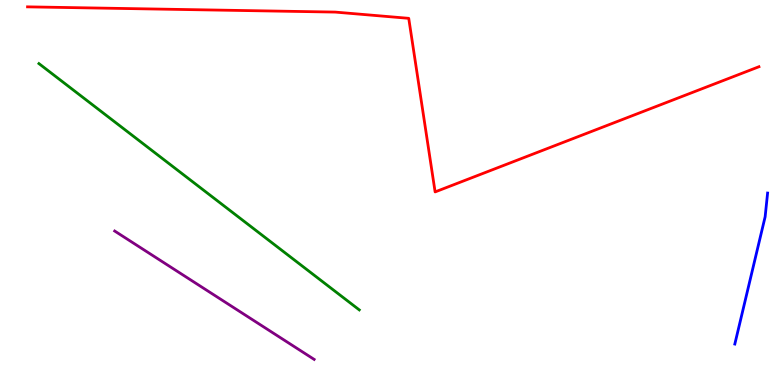[{'lines': ['blue', 'red'], 'intersections': []}, {'lines': ['green', 'red'], 'intersections': []}, {'lines': ['purple', 'red'], 'intersections': []}, {'lines': ['blue', 'green'], 'intersections': []}, {'lines': ['blue', 'purple'], 'intersections': []}, {'lines': ['green', 'purple'], 'intersections': []}]